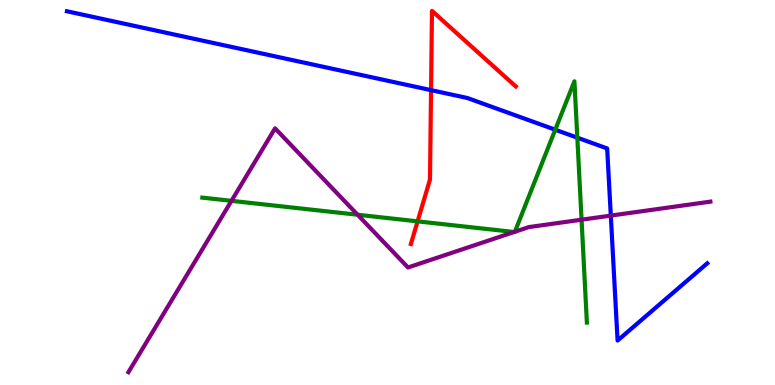[{'lines': ['blue', 'red'], 'intersections': [{'x': 5.56, 'y': 7.66}]}, {'lines': ['green', 'red'], 'intersections': [{'x': 5.39, 'y': 4.25}]}, {'lines': ['purple', 'red'], 'intersections': []}, {'lines': ['blue', 'green'], 'intersections': [{'x': 7.16, 'y': 6.63}, {'x': 7.45, 'y': 6.42}]}, {'lines': ['blue', 'purple'], 'intersections': [{'x': 7.88, 'y': 4.4}]}, {'lines': ['green', 'purple'], 'intersections': [{'x': 2.99, 'y': 4.78}, {'x': 4.61, 'y': 4.42}, {'x': 6.63, 'y': 3.97}, {'x': 6.64, 'y': 3.98}, {'x': 7.5, 'y': 4.29}]}]